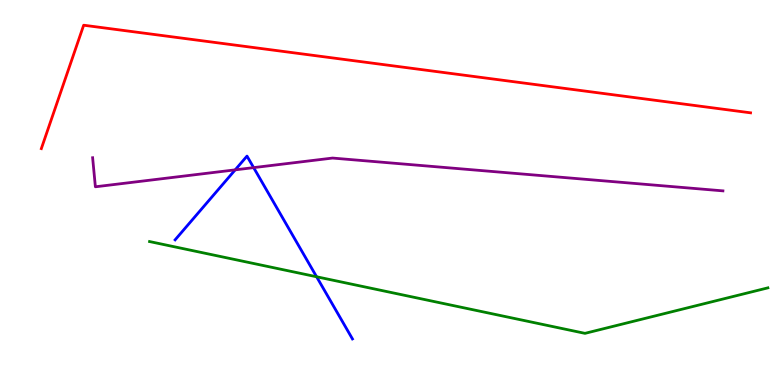[{'lines': ['blue', 'red'], 'intersections': []}, {'lines': ['green', 'red'], 'intersections': []}, {'lines': ['purple', 'red'], 'intersections': []}, {'lines': ['blue', 'green'], 'intersections': [{'x': 4.09, 'y': 2.81}]}, {'lines': ['blue', 'purple'], 'intersections': [{'x': 3.03, 'y': 5.59}, {'x': 3.27, 'y': 5.65}]}, {'lines': ['green', 'purple'], 'intersections': []}]